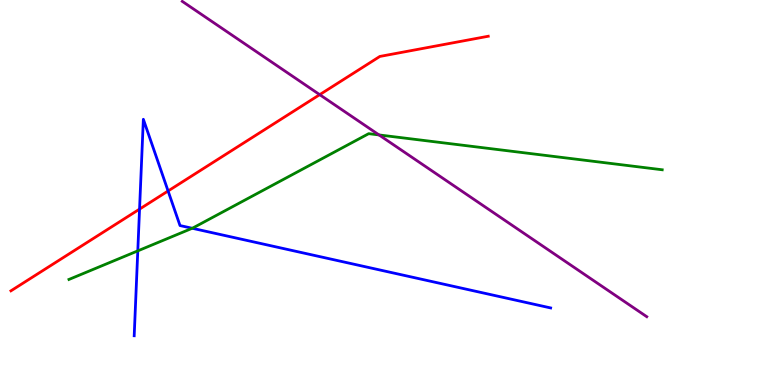[{'lines': ['blue', 'red'], 'intersections': [{'x': 1.8, 'y': 4.57}, {'x': 2.17, 'y': 5.04}]}, {'lines': ['green', 'red'], 'intersections': []}, {'lines': ['purple', 'red'], 'intersections': [{'x': 4.13, 'y': 7.54}]}, {'lines': ['blue', 'green'], 'intersections': [{'x': 1.78, 'y': 3.48}, {'x': 2.48, 'y': 4.07}]}, {'lines': ['blue', 'purple'], 'intersections': []}, {'lines': ['green', 'purple'], 'intersections': [{'x': 4.89, 'y': 6.5}]}]